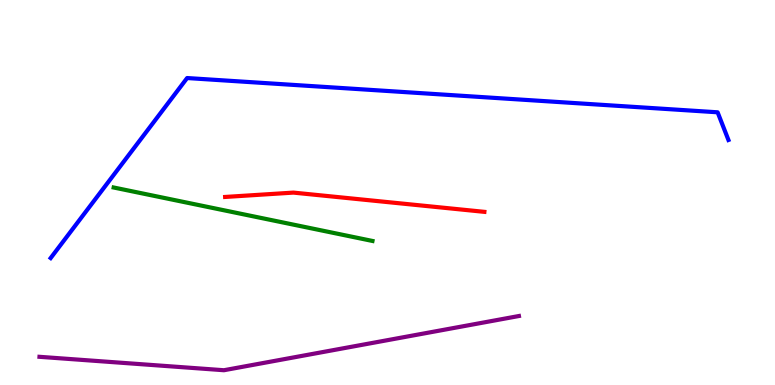[{'lines': ['blue', 'red'], 'intersections': []}, {'lines': ['green', 'red'], 'intersections': []}, {'lines': ['purple', 'red'], 'intersections': []}, {'lines': ['blue', 'green'], 'intersections': []}, {'lines': ['blue', 'purple'], 'intersections': []}, {'lines': ['green', 'purple'], 'intersections': []}]